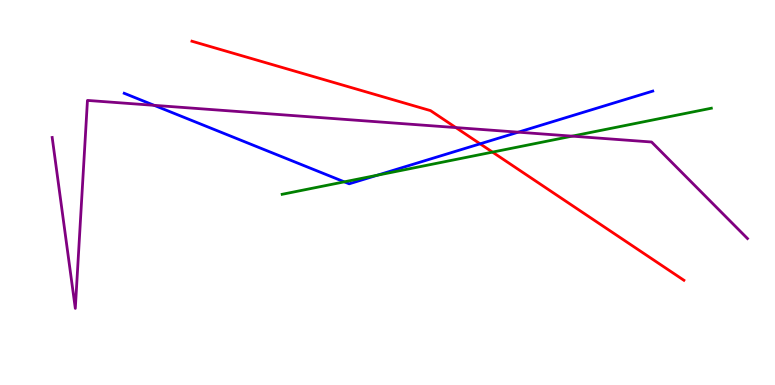[{'lines': ['blue', 'red'], 'intersections': [{'x': 6.2, 'y': 6.26}]}, {'lines': ['green', 'red'], 'intersections': [{'x': 6.35, 'y': 6.05}]}, {'lines': ['purple', 'red'], 'intersections': [{'x': 5.88, 'y': 6.69}]}, {'lines': ['blue', 'green'], 'intersections': [{'x': 4.44, 'y': 5.28}, {'x': 4.87, 'y': 5.45}]}, {'lines': ['blue', 'purple'], 'intersections': [{'x': 1.99, 'y': 7.26}, {'x': 6.69, 'y': 6.57}]}, {'lines': ['green', 'purple'], 'intersections': [{'x': 7.38, 'y': 6.46}]}]